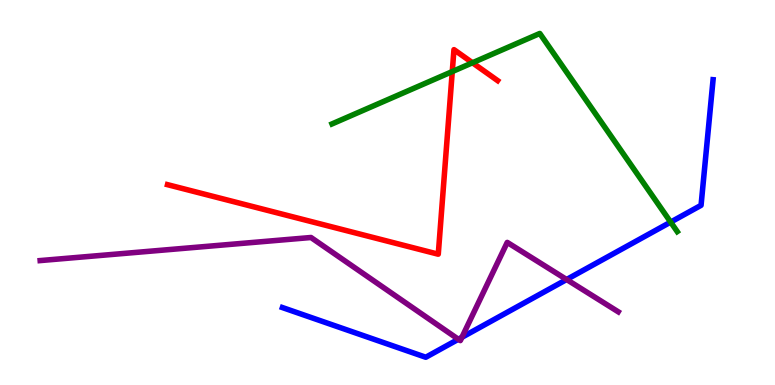[{'lines': ['blue', 'red'], 'intersections': []}, {'lines': ['green', 'red'], 'intersections': [{'x': 5.84, 'y': 8.14}, {'x': 6.1, 'y': 8.37}]}, {'lines': ['purple', 'red'], 'intersections': []}, {'lines': ['blue', 'green'], 'intersections': [{'x': 8.65, 'y': 4.23}]}, {'lines': ['blue', 'purple'], 'intersections': [{'x': 5.91, 'y': 1.19}, {'x': 5.96, 'y': 1.24}, {'x': 7.31, 'y': 2.74}]}, {'lines': ['green', 'purple'], 'intersections': []}]